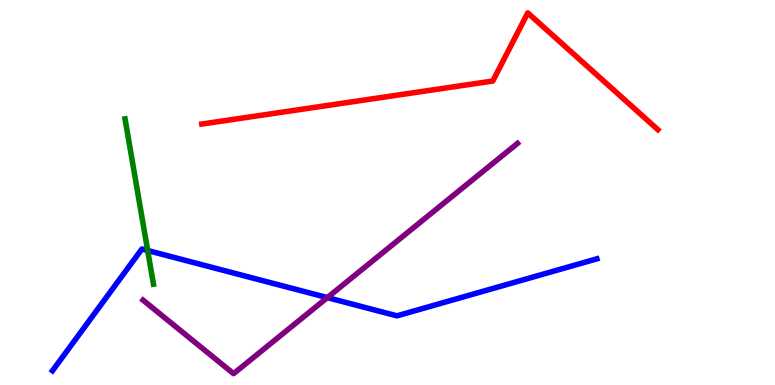[{'lines': ['blue', 'red'], 'intersections': []}, {'lines': ['green', 'red'], 'intersections': []}, {'lines': ['purple', 'red'], 'intersections': []}, {'lines': ['blue', 'green'], 'intersections': [{'x': 1.91, 'y': 3.49}]}, {'lines': ['blue', 'purple'], 'intersections': [{'x': 4.22, 'y': 2.27}]}, {'lines': ['green', 'purple'], 'intersections': []}]